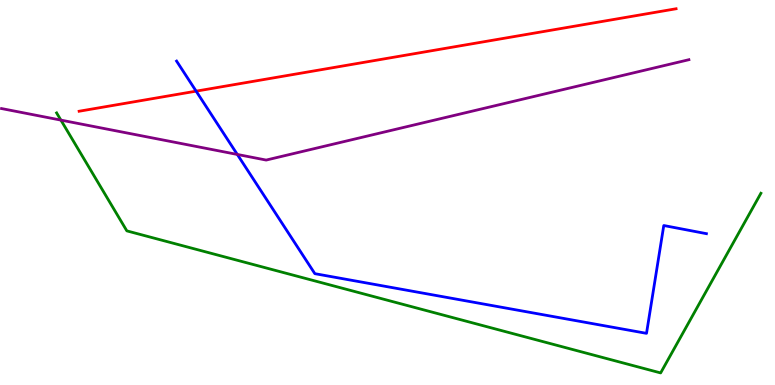[{'lines': ['blue', 'red'], 'intersections': [{'x': 2.53, 'y': 7.63}]}, {'lines': ['green', 'red'], 'intersections': []}, {'lines': ['purple', 'red'], 'intersections': []}, {'lines': ['blue', 'green'], 'intersections': []}, {'lines': ['blue', 'purple'], 'intersections': [{'x': 3.06, 'y': 5.99}]}, {'lines': ['green', 'purple'], 'intersections': [{'x': 0.786, 'y': 6.88}]}]